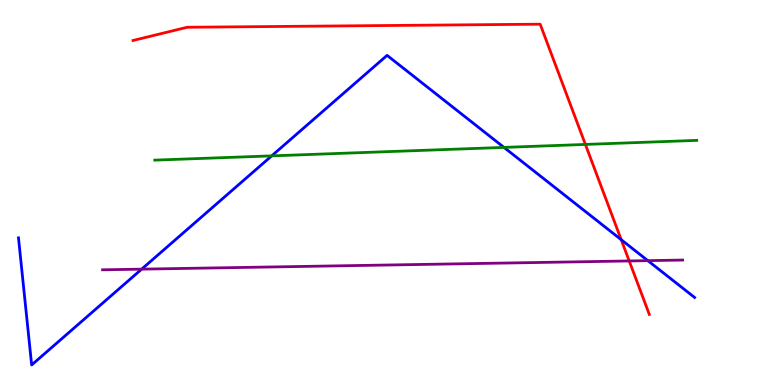[{'lines': ['blue', 'red'], 'intersections': [{'x': 8.02, 'y': 3.77}]}, {'lines': ['green', 'red'], 'intersections': [{'x': 7.55, 'y': 6.25}]}, {'lines': ['purple', 'red'], 'intersections': [{'x': 8.12, 'y': 3.22}]}, {'lines': ['blue', 'green'], 'intersections': [{'x': 3.51, 'y': 5.95}, {'x': 6.5, 'y': 6.17}]}, {'lines': ['blue', 'purple'], 'intersections': [{'x': 1.83, 'y': 3.01}, {'x': 8.36, 'y': 3.23}]}, {'lines': ['green', 'purple'], 'intersections': []}]